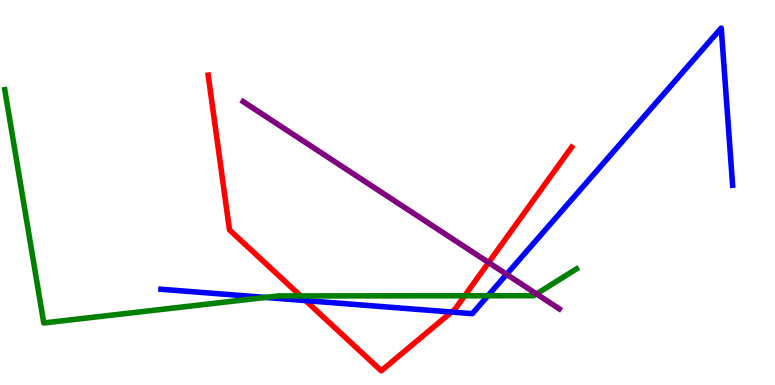[{'lines': ['blue', 'red'], 'intersections': [{'x': 3.94, 'y': 2.19}, {'x': 5.83, 'y': 1.89}]}, {'lines': ['green', 'red'], 'intersections': [{'x': 3.88, 'y': 2.31}, {'x': 6.0, 'y': 2.32}]}, {'lines': ['purple', 'red'], 'intersections': [{'x': 6.3, 'y': 3.18}]}, {'lines': ['blue', 'green'], 'intersections': [{'x': 3.42, 'y': 2.27}, {'x': 6.3, 'y': 2.32}]}, {'lines': ['blue', 'purple'], 'intersections': [{'x': 6.54, 'y': 2.87}]}, {'lines': ['green', 'purple'], 'intersections': [{'x': 6.92, 'y': 2.37}]}]